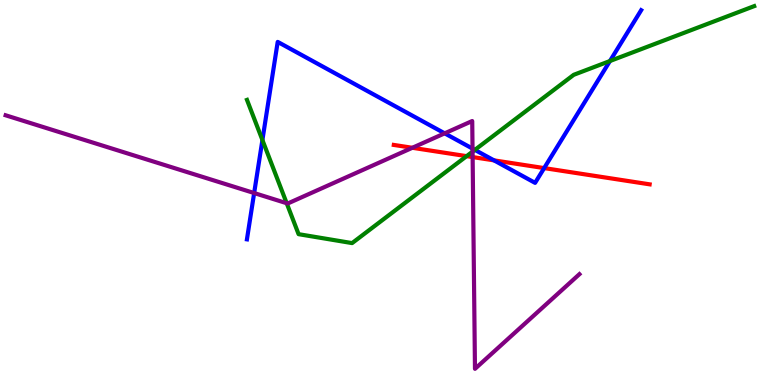[{'lines': ['blue', 'red'], 'intersections': [{'x': 6.37, 'y': 5.83}, {'x': 7.02, 'y': 5.63}]}, {'lines': ['green', 'red'], 'intersections': [{'x': 6.02, 'y': 5.94}]}, {'lines': ['purple', 'red'], 'intersections': [{'x': 5.32, 'y': 6.16}, {'x': 6.1, 'y': 5.92}]}, {'lines': ['blue', 'green'], 'intersections': [{'x': 3.39, 'y': 6.36}, {'x': 6.13, 'y': 6.11}, {'x': 7.87, 'y': 8.41}]}, {'lines': ['blue', 'purple'], 'intersections': [{'x': 3.28, 'y': 4.99}, {'x': 5.74, 'y': 6.54}, {'x': 6.1, 'y': 6.14}]}, {'lines': ['green', 'purple'], 'intersections': [{'x': 3.7, 'y': 4.72}, {'x': 6.1, 'y': 6.06}]}]